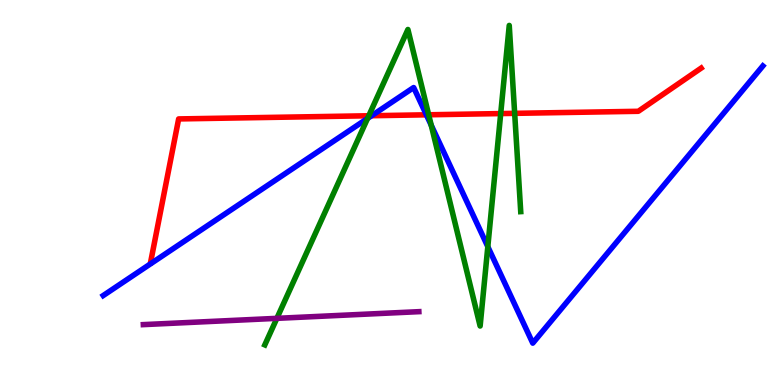[{'lines': ['blue', 'red'], 'intersections': [{'x': 4.79, 'y': 6.99}, {'x': 5.5, 'y': 7.02}]}, {'lines': ['green', 'red'], 'intersections': [{'x': 4.76, 'y': 6.99}, {'x': 5.53, 'y': 7.02}, {'x': 6.46, 'y': 7.05}, {'x': 6.64, 'y': 7.06}]}, {'lines': ['purple', 'red'], 'intersections': []}, {'lines': ['blue', 'green'], 'intersections': [{'x': 4.74, 'y': 6.92}, {'x': 5.56, 'y': 6.75}, {'x': 6.29, 'y': 3.59}]}, {'lines': ['blue', 'purple'], 'intersections': []}, {'lines': ['green', 'purple'], 'intersections': [{'x': 3.57, 'y': 1.73}]}]